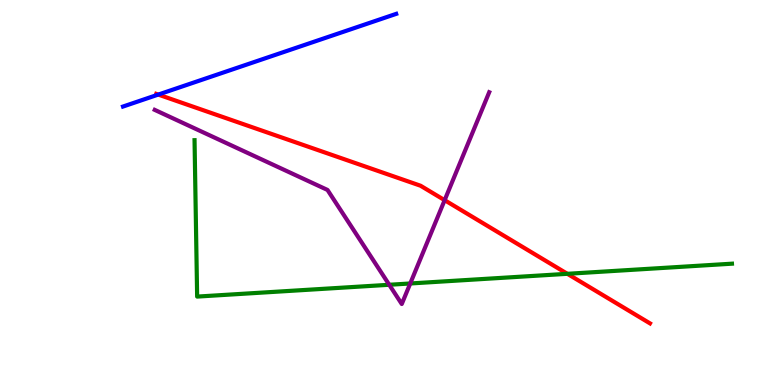[{'lines': ['blue', 'red'], 'intersections': [{'x': 2.04, 'y': 7.54}]}, {'lines': ['green', 'red'], 'intersections': [{'x': 7.32, 'y': 2.89}]}, {'lines': ['purple', 'red'], 'intersections': [{'x': 5.74, 'y': 4.8}]}, {'lines': ['blue', 'green'], 'intersections': []}, {'lines': ['blue', 'purple'], 'intersections': []}, {'lines': ['green', 'purple'], 'intersections': [{'x': 5.02, 'y': 2.6}, {'x': 5.29, 'y': 2.64}]}]